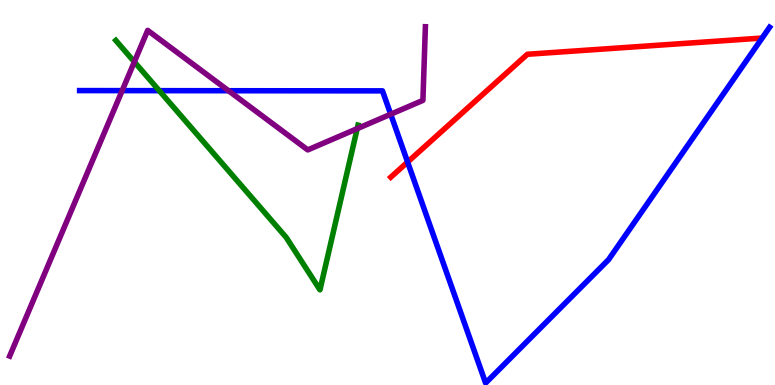[{'lines': ['blue', 'red'], 'intersections': [{'x': 5.26, 'y': 5.79}]}, {'lines': ['green', 'red'], 'intersections': []}, {'lines': ['purple', 'red'], 'intersections': []}, {'lines': ['blue', 'green'], 'intersections': [{'x': 2.05, 'y': 7.65}]}, {'lines': ['blue', 'purple'], 'intersections': [{'x': 1.58, 'y': 7.65}, {'x': 2.95, 'y': 7.64}, {'x': 5.04, 'y': 7.03}]}, {'lines': ['green', 'purple'], 'intersections': [{'x': 1.73, 'y': 8.39}, {'x': 4.61, 'y': 6.66}]}]